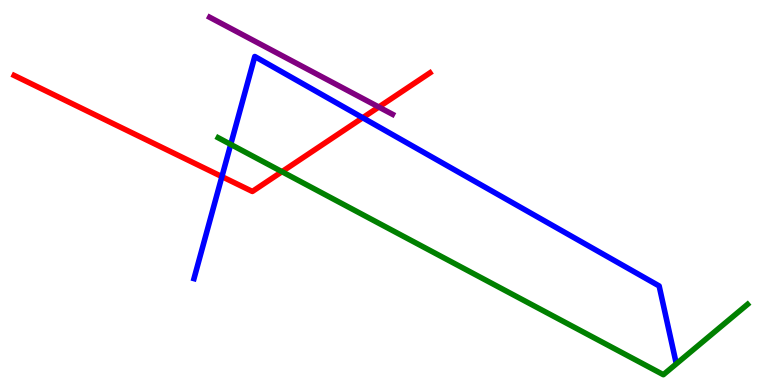[{'lines': ['blue', 'red'], 'intersections': [{'x': 2.86, 'y': 5.41}, {'x': 4.68, 'y': 6.94}]}, {'lines': ['green', 'red'], 'intersections': [{'x': 3.64, 'y': 5.54}]}, {'lines': ['purple', 'red'], 'intersections': [{'x': 4.89, 'y': 7.22}]}, {'lines': ['blue', 'green'], 'intersections': [{'x': 2.98, 'y': 6.25}]}, {'lines': ['blue', 'purple'], 'intersections': []}, {'lines': ['green', 'purple'], 'intersections': []}]